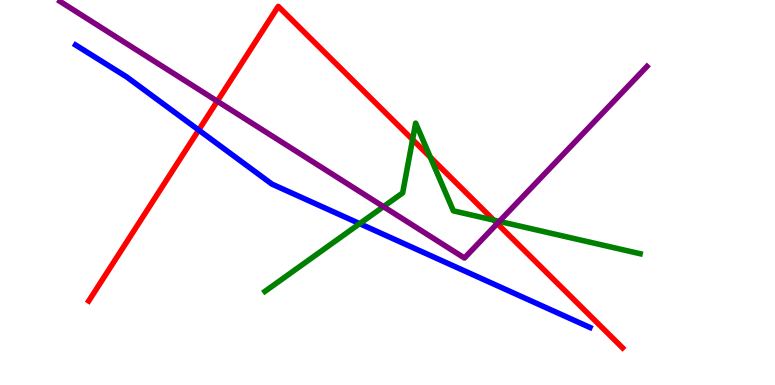[{'lines': ['blue', 'red'], 'intersections': [{'x': 2.56, 'y': 6.62}]}, {'lines': ['green', 'red'], 'intersections': [{'x': 5.32, 'y': 6.37}, {'x': 5.55, 'y': 5.92}, {'x': 6.37, 'y': 4.28}]}, {'lines': ['purple', 'red'], 'intersections': [{'x': 2.8, 'y': 7.37}, {'x': 6.42, 'y': 4.19}]}, {'lines': ['blue', 'green'], 'intersections': [{'x': 4.64, 'y': 4.19}]}, {'lines': ['blue', 'purple'], 'intersections': []}, {'lines': ['green', 'purple'], 'intersections': [{'x': 4.95, 'y': 4.63}, {'x': 6.44, 'y': 4.25}]}]